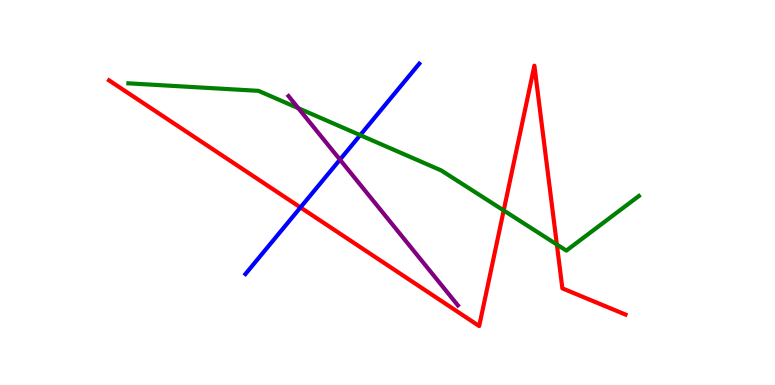[{'lines': ['blue', 'red'], 'intersections': [{'x': 3.88, 'y': 4.61}]}, {'lines': ['green', 'red'], 'intersections': [{'x': 6.5, 'y': 4.53}, {'x': 7.19, 'y': 3.65}]}, {'lines': ['purple', 'red'], 'intersections': []}, {'lines': ['blue', 'green'], 'intersections': [{'x': 4.65, 'y': 6.49}]}, {'lines': ['blue', 'purple'], 'intersections': [{'x': 4.39, 'y': 5.85}]}, {'lines': ['green', 'purple'], 'intersections': [{'x': 3.85, 'y': 7.19}]}]